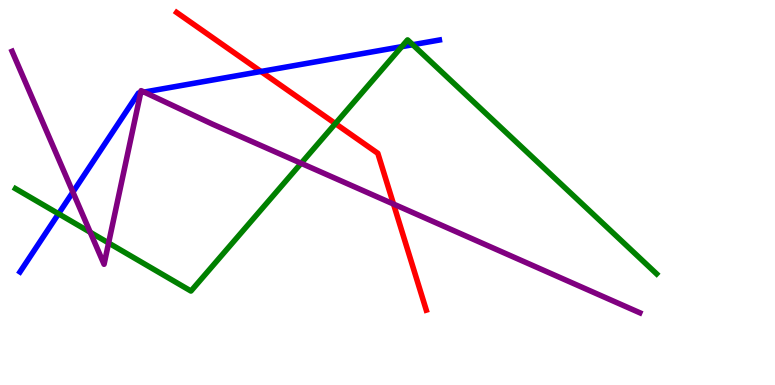[{'lines': ['blue', 'red'], 'intersections': [{'x': 3.37, 'y': 8.14}]}, {'lines': ['green', 'red'], 'intersections': [{'x': 4.33, 'y': 6.79}]}, {'lines': ['purple', 'red'], 'intersections': [{'x': 5.08, 'y': 4.7}]}, {'lines': ['blue', 'green'], 'intersections': [{'x': 0.755, 'y': 4.45}, {'x': 5.18, 'y': 8.79}, {'x': 5.33, 'y': 8.84}]}, {'lines': ['blue', 'purple'], 'intersections': [{'x': 0.94, 'y': 5.01}, {'x': 1.82, 'y': 7.59}, {'x': 1.86, 'y': 7.61}]}, {'lines': ['green', 'purple'], 'intersections': [{'x': 1.16, 'y': 3.97}, {'x': 1.4, 'y': 3.69}, {'x': 3.89, 'y': 5.76}]}]